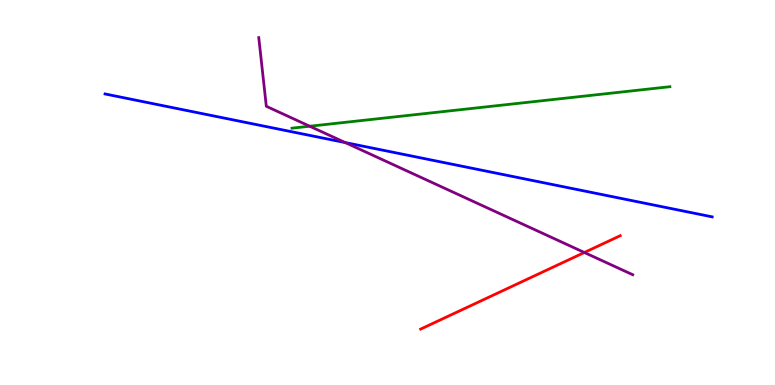[{'lines': ['blue', 'red'], 'intersections': []}, {'lines': ['green', 'red'], 'intersections': []}, {'lines': ['purple', 'red'], 'intersections': [{'x': 7.54, 'y': 3.44}]}, {'lines': ['blue', 'green'], 'intersections': []}, {'lines': ['blue', 'purple'], 'intersections': [{'x': 4.46, 'y': 6.3}]}, {'lines': ['green', 'purple'], 'intersections': [{'x': 4.0, 'y': 6.72}]}]